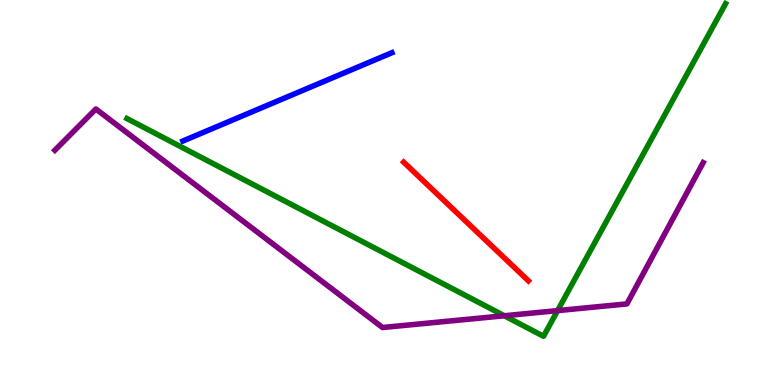[{'lines': ['blue', 'red'], 'intersections': []}, {'lines': ['green', 'red'], 'intersections': []}, {'lines': ['purple', 'red'], 'intersections': []}, {'lines': ['blue', 'green'], 'intersections': []}, {'lines': ['blue', 'purple'], 'intersections': []}, {'lines': ['green', 'purple'], 'intersections': [{'x': 6.51, 'y': 1.8}, {'x': 7.19, 'y': 1.93}]}]